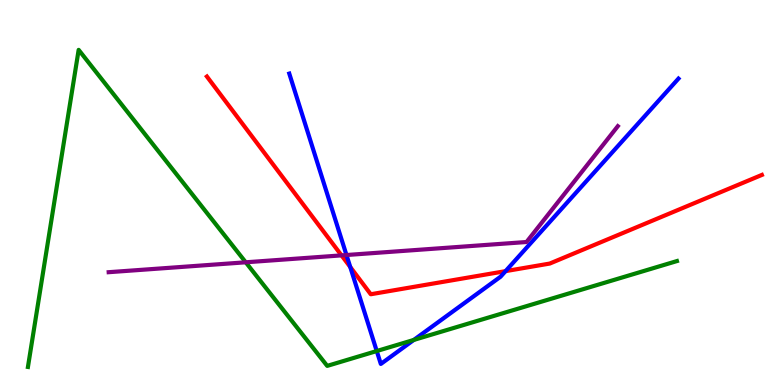[{'lines': ['blue', 'red'], 'intersections': [{'x': 4.52, 'y': 3.07}, {'x': 6.52, 'y': 2.96}]}, {'lines': ['green', 'red'], 'intersections': []}, {'lines': ['purple', 'red'], 'intersections': [{'x': 4.41, 'y': 3.37}]}, {'lines': ['blue', 'green'], 'intersections': [{'x': 4.86, 'y': 0.882}, {'x': 5.34, 'y': 1.17}]}, {'lines': ['blue', 'purple'], 'intersections': [{'x': 4.47, 'y': 3.38}]}, {'lines': ['green', 'purple'], 'intersections': [{'x': 3.17, 'y': 3.19}]}]